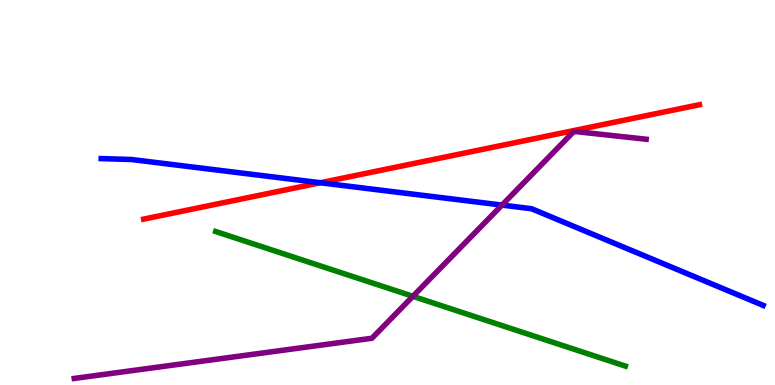[{'lines': ['blue', 'red'], 'intersections': [{'x': 4.13, 'y': 5.25}]}, {'lines': ['green', 'red'], 'intersections': []}, {'lines': ['purple', 'red'], 'intersections': []}, {'lines': ['blue', 'green'], 'intersections': []}, {'lines': ['blue', 'purple'], 'intersections': [{'x': 6.48, 'y': 4.67}]}, {'lines': ['green', 'purple'], 'intersections': [{'x': 5.33, 'y': 2.3}]}]